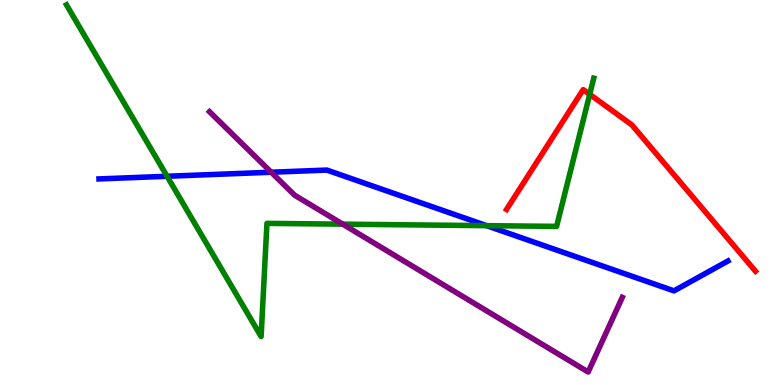[{'lines': ['blue', 'red'], 'intersections': []}, {'lines': ['green', 'red'], 'intersections': [{'x': 7.61, 'y': 7.55}]}, {'lines': ['purple', 'red'], 'intersections': []}, {'lines': ['blue', 'green'], 'intersections': [{'x': 2.16, 'y': 5.42}, {'x': 6.28, 'y': 4.14}]}, {'lines': ['blue', 'purple'], 'intersections': [{'x': 3.5, 'y': 5.53}]}, {'lines': ['green', 'purple'], 'intersections': [{'x': 4.42, 'y': 4.18}]}]